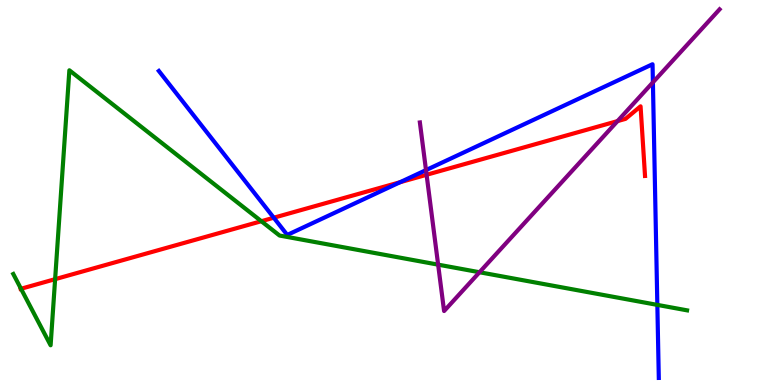[{'lines': ['blue', 'red'], 'intersections': [{'x': 3.53, 'y': 4.34}, {'x': 5.16, 'y': 5.27}]}, {'lines': ['green', 'red'], 'intersections': [{'x': 0.271, 'y': 2.5}, {'x': 0.711, 'y': 2.75}, {'x': 3.37, 'y': 4.25}]}, {'lines': ['purple', 'red'], 'intersections': [{'x': 5.5, 'y': 5.46}, {'x': 7.97, 'y': 6.85}]}, {'lines': ['blue', 'green'], 'intersections': [{'x': 8.48, 'y': 2.08}]}, {'lines': ['blue', 'purple'], 'intersections': [{'x': 5.5, 'y': 5.58}, {'x': 8.42, 'y': 7.86}]}, {'lines': ['green', 'purple'], 'intersections': [{'x': 5.65, 'y': 3.13}, {'x': 6.19, 'y': 2.93}]}]